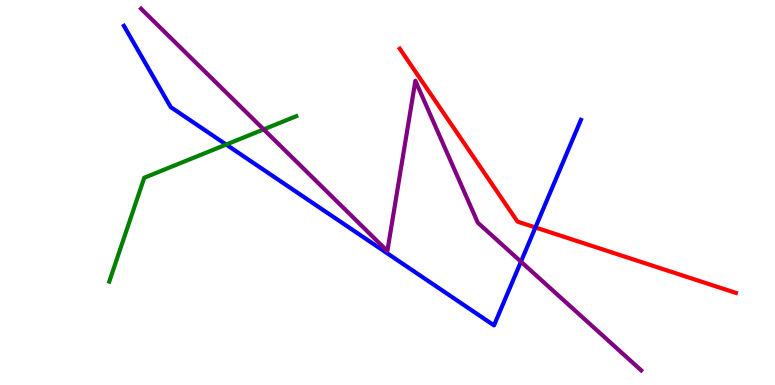[{'lines': ['blue', 'red'], 'intersections': [{'x': 6.91, 'y': 4.09}]}, {'lines': ['green', 'red'], 'intersections': []}, {'lines': ['purple', 'red'], 'intersections': []}, {'lines': ['blue', 'green'], 'intersections': [{'x': 2.92, 'y': 6.25}]}, {'lines': ['blue', 'purple'], 'intersections': [{'x': 6.72, 'y': 3.2}]}, {'lines': ['green', 'purple'], 'intersections': [{'x': 3.4, 'y': 6.64}]}]